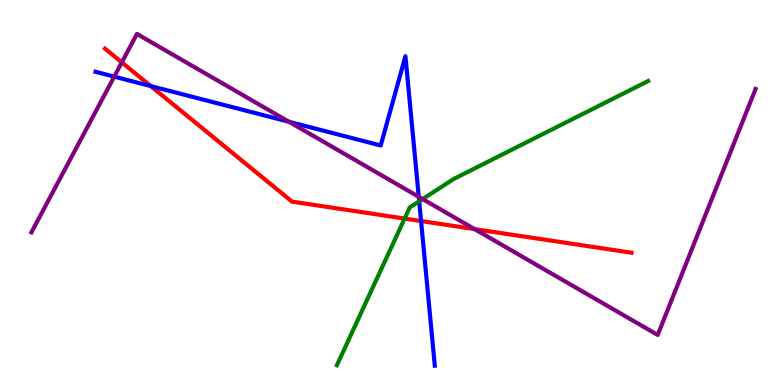[{'lines': ['blue', 'red'], 'intersections': [{'x': 1.95, 'y': 7.76}, {'x': 5.43, 'y': 4.26}]}, {'lines': ['green', 'red'], 'intersections': [{'x': 5.22, 'y': 4.32}]}, {'lines': ['purple', 'red'], 'intersections': [{'x': 1.57, 'y': 8.38}, {'x': 6.12, 'y': 4.05}]}, {'lines': ['blue', 'green'], 'intersections': [{'x': 5.41, 'y': 4.77}]}, {'lines': ['blue', 'purple'], 'intersections': [{'x': 1.47, 'y': 8.01}, {'x': 3.73, 'y': 6.84}, {'x': 5.4, 'y': 4.89}]}, {'lines': ['green', 'purple'], 'intersections': [{'x': 5.45, 'y': 4.83}]}]